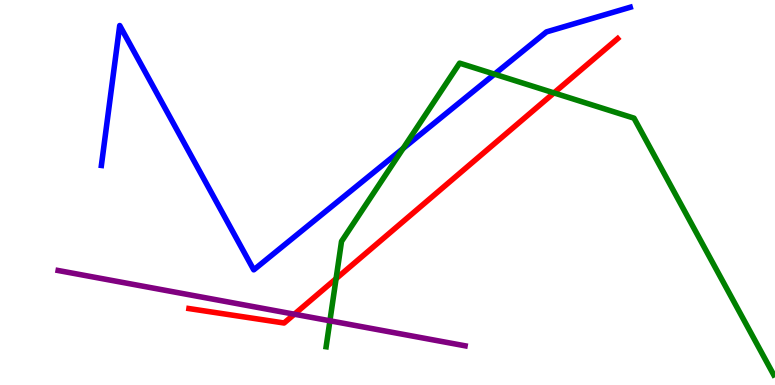[{'lines': ['blue', 'red'], 'intersections': []}, {'lines': ['green', 'red'], 'intersections': [{'x': 4.34, 'y': 2.76}, {'x': 7.15, 'y': 7.59}]}, {'lines': ['purple', 'red'], 'intersections': [{'x': 3.8, 'y': 1.84}]}, {'lines': ['blue', 'green'], 'intersections': [{'x': 5.2, 'y': 6.14}, {'x': 6.38, 'y': 8.07}]}, {'lines': ['blue', 'purple'], 'intersections': []}, {'lines': ['green', 'purple'], 'intersections': [{'x': 4.26, 'y': 1.67}]}]